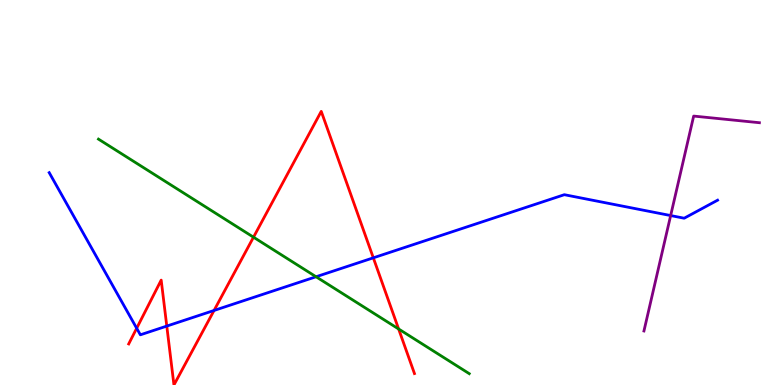[{'lines': ['blue', 'red'], 'intersections': [{'x': 1.76, 'y': 1.47}, {'x': 2.15, 'y': 1.53}, {'x': 2.76, 'y': 1.94}, {'x': 4.82, 'y': 3.3}]}, {'lines': ['green', 'red'], 'intersections': [{'x': 3.27, 'y': 3.84}, {'x': 5.14, 'y': 1.46}]}, {'lines': ['purple', 'red'], 'intersections': []}, {'lines': ['blue', 'green'], 'intersections': [{'x': 4.08, 'y': 2.81}]}, {'lines': ['blue', 'purple'], 'intersections': [{'x': 8.65, 'y': 4.4}]}, {'lines': ['green', 'purple'], 'intersections': []}]